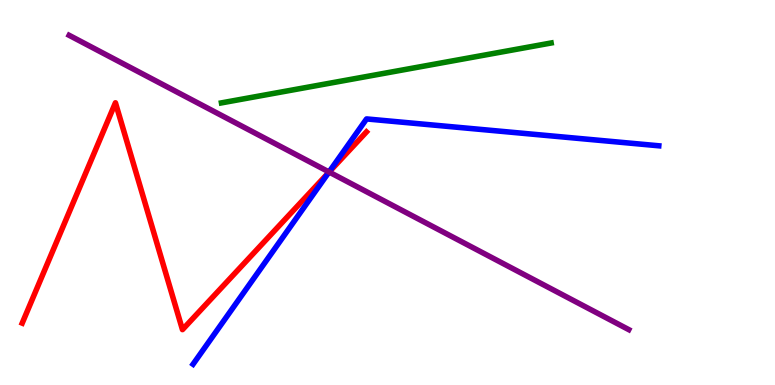[{'lines': ['blue', 'red'], 'intersections': [{'x': 4.24, 'y': 5.52}]}, {'lines': ['green', 'red'], 'intersections': []}, {'lines': ['purple', 'red'], 'intersections': [{'x': 4.25, 'y': 5.53}]}, {'lines': ['blue', 'green'], 'intersections': []}, {'lines': ['blue', 'purple'], 'intersections': [{'x': 4.25, 'y': 5.53}]}, {'lines': ['green', 'purple'], 'intersections': []}]